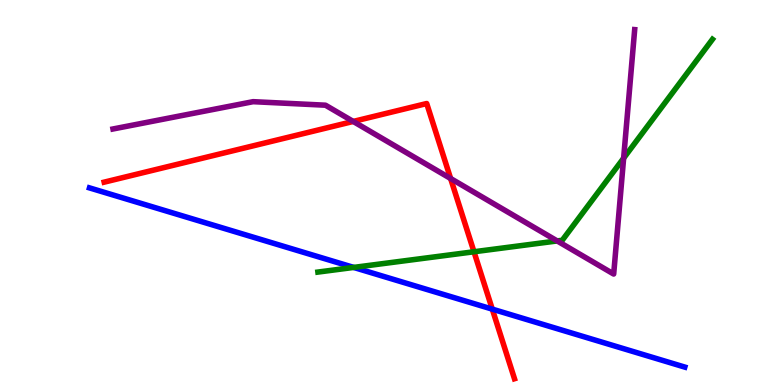[{'lines': ['blue', 'red'], 'intersections': [{'x': 6.35, 'y': 1.97}]}, {'lines': ['green', 'red'], 'intersections': [{'x': 6.12, 'y': 3.46}]}, {'lines': ['purple', 'red'], 'intersections': [{'x': 4.56, 'y': 6.85}, {'x': 5.81, 'y': 5.36}]}, {'lines': ['blue', 'green'], 'intersections': [{'x': 4.56, 'y': 3.05}]}, {'lines': ['blue', 'purple'], 'intersections': []}, {'lines': ['green', 'purple'], 'intersections': [{'x': 7.19, 'y': 3.74}, {'x': 8.05, 'y': 5.89}]}]